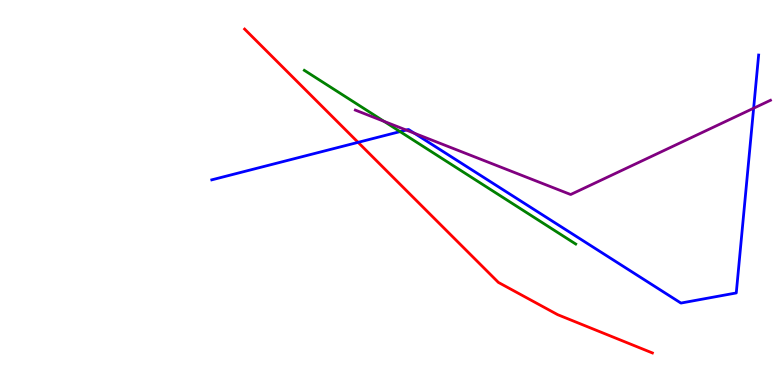[{'lines': ['blue', 'red'], 'intersections': [{'x': 4.62, 'y': 6.3}]}, {'lines': ['green', 'red'], 'intersections': []}, {'lines': ['purple', 'red'], 'intersections': []}, {'lines': ['blue', 'green'], 'intersections': [{'x': 5.16, 'y': 6.58}]}, {'lines': ['blue', 'purple'], 'intersections': [{'x': 5.24, 'y': 6.62}, {'x': 5.35, 'y': 6.54}, {'x': 9.72, 'y': 7.19}]}, {'lines': ['green', 'purple'], 'intersections': [{'x': 4.96, 'y': 6.85}]}]